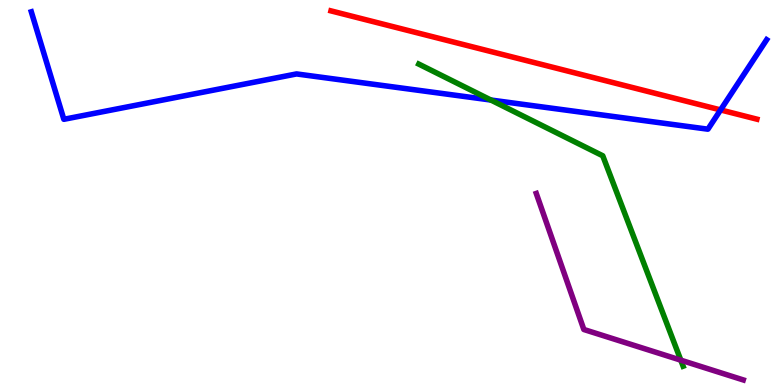[{'lines': ['blue', 'red'], 'intersections': [{'x': 9.3, 'y': 7.14}]}, {'lines': ['green', 'red'], 'intersections': []}, {'lines': ['purple', 'red'], 'intersections': []}, {'lines': ['blue', 'green'], 'intersections': [{'x': 6.33, 'y': 7.4}]}, {'lines': ['blue', 'purple'], 'intersections': []}, {'lines': ['green', 'purple'], 'intersections': [{'x': 8.78, 'y': 0.645}]}]